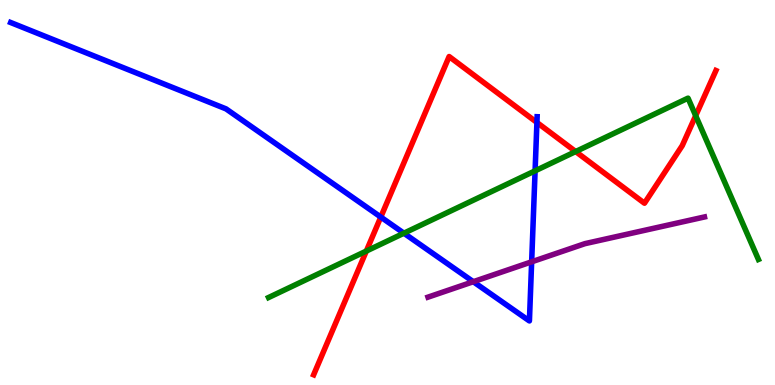[{'lines': ['blue', 'red'], 'intersections': [{'x': 4.91, 'y': 4.36}, {'x': 6.93, 'y': 6.82}]}, {'lines': ['green', 'red'], 'intersections': [{'x': 4.73, 'y': 3.48}, {'x': 7.43, 'y': 6.06}, {'x': 8.98, 'y': 7.0}]}, {'lines': ['purple', 'red'], 'intersections': []}, {'lines': ['blue', 'green'], 'intersections': [{'x': 5.21, 'y': 3.94}, {'x': 6.9, 'y': 5.56}]}, {'lines': ['blue', 'purple'], 'intersections': [{'x': 6.11, 'y': 2.68}, {'x': 6.86, 'y': 3.2}]}, {'lines': ['green', 'purple'], 'intersections': []}]